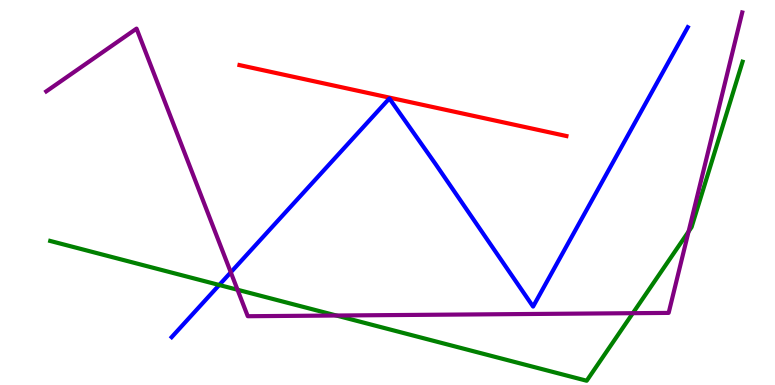[{'lines': ['blue', 'red'], 'intersections': []}, {'lines': ['green', 'red'], 'intersections': []}, {'lines': ['purple', 'red'], 'intersections': []}, {'lines': ['blue', 'green'], 'intersections': [{'x': 2.83, 'y': 2.6}]}, {'lines': ['blue', 'purple'], 'intersections': [{'x': 2.98, 'y': 2.93}]}, {'lines': ['green', 'purple'], 'intersections': [{'x': 3.06, 'y': 2.47}, {'x': 4.34, 'y': 1.8}, {'x': 8.17, 'y': 1.87}, {'x': 8.88, 'y': 3.99}]}]